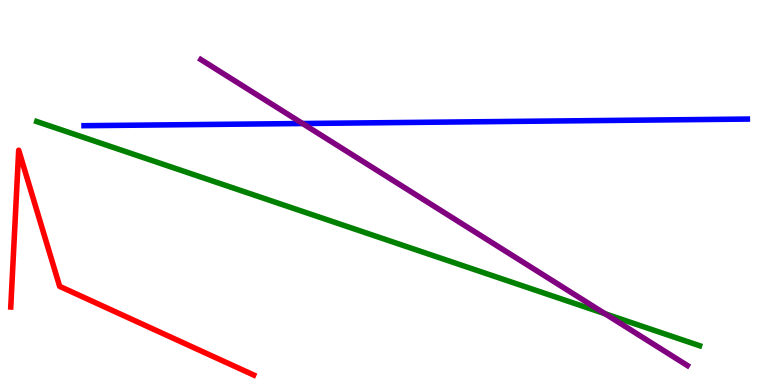[{'lines': ['blue', 'red'], 'intersections': []}, {'lines': ['green', 'red'], 'intersections': []}, {'lines': ['purple', 'red'], 'intersections': []}, {'lines': ['blue', 'green'], 'intersections': []}, {'lines': ['blue', 'purple'], 'intersections': [{'x': 3.9, 'y': 6.79}]}, {'lines': ['green', 'purple'], 'intersections': [{'x': 7.81, 'y': 1.85}]}]